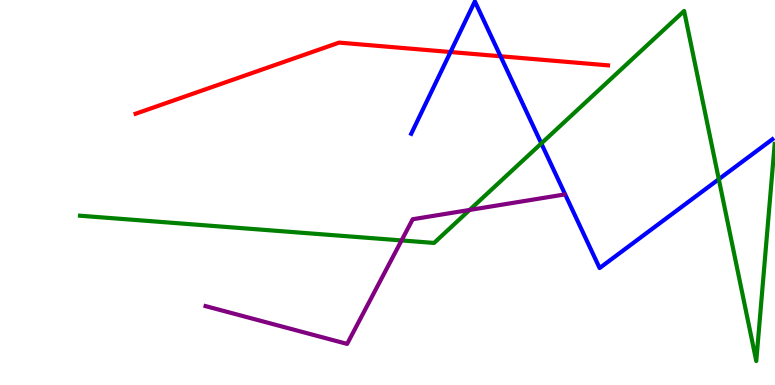[{'lines': ['blue', 'red'], 'intersections': [{'x': 5.81, 'y': 8.65}, {'x': 6.46, 'y': 8.54}]}, {'lines': ['green', 'red'], 'intersections': []}, {'lines': ['purple', 'red'], 'intersections': []}, {'lines': ['blue', 'green'], 'intersections': [{'x': 6.98, 'y': 6.27}, {'x': 9.27, 'y': 5.35}]}, {'lines': ['blue', 'purple'], 'intersections': []}, {'lines': ['green', 'purple'], 'intersections': [{'x': 5.18, 'y': 3.76}, {'x': 6.06, 'y': 4.55}]}]